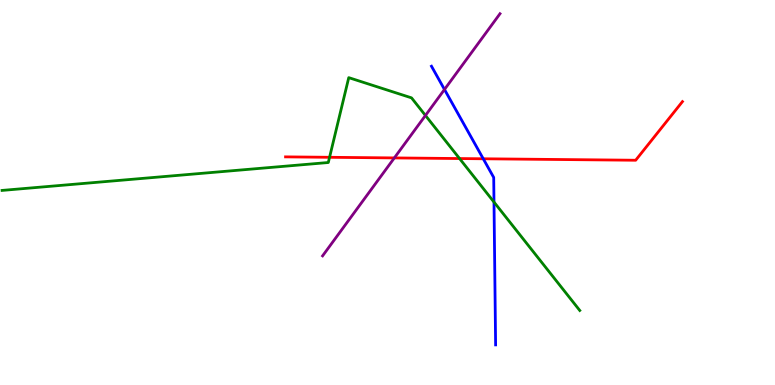[{'lines': ['blue', 'red'], 'intersections': [{'x': 6.24, 'y': 5.88}]}, {'lines': ['green', 'red'], 'intersections': [{'x': 4.25, 'y': 5.91}, {'x': 5.93, 'y': 5.88}]}, {'lines': ['purple', 'red'], 'intersections': [{'x': 5.09, 'y': 5.9}]}, {'lines': ['blue', 'green'], 'intersections': [{'x': 6.37, 'y': 4.75}]}, {'lines': ['blue', 'purple'], 'intersections': [{'x': 5.74, 'y': 7.68}]}, {'lines': ['green', 'purple'], 'intersections': [{'x': 5.49, 'y': 7.0}]}]